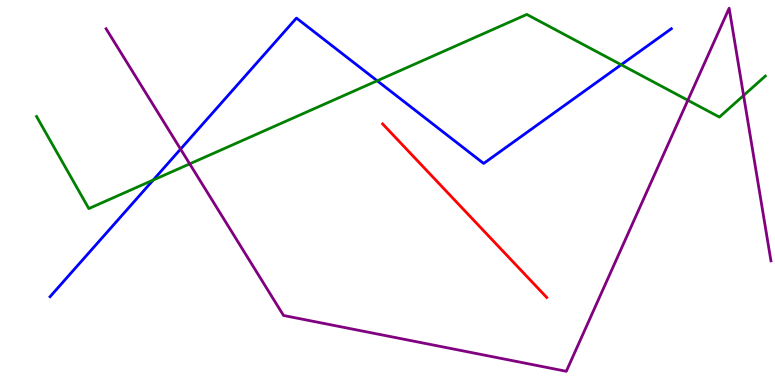[{'lines': ['blue', 'red'], 'intersections': []}, {'lines': ['green', 'red'], 'intersections': []}, {'lines': ['purple', 'red'], 'intersections': []}, {'lines': ['blue', 'green'], 'intersections': [{'x': 1.98, 'y': 5.32}, {'x': 4.87, 'y': 7.9}, {'x': 8.02, 'y': 8.32}]}, {'lines': ['blue', 'purple'], 'intersections': [{'x': 2.33, 'y': 6.13}]}, {'lines': ['green', 'purple'], 'intersections': [{'x': 2.45, 'y': 5.74}, {'x': 8.88, 'y': 7.4}, {'x': 9.59, 'y': 7.52}]}]